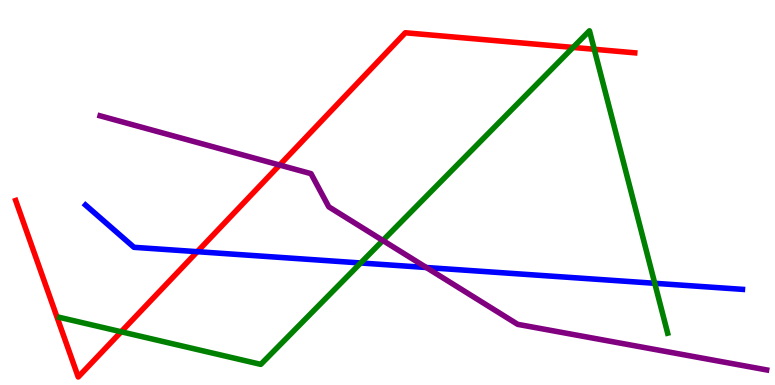[{'lines': ['blue', 'red'], 'intersections': [{'x': 2.55, 'y': 3.46}]}, {'lines': ['green', 'red'], 'intersections': [{'x': 1.56, 'y': 1.38}, {'x': 7.39, 'y': 8.77}, {'x': 7.67, 'y': 8.72}]}, {'lines': ['purple', 'red'], 'intersections': [{'x': 3.61, 'y': 5.71}]}, {'lines': ['blue', 'green'], 'intersections': [{'x': 4.65, 'y': 3.17}, {'x': 8.45, 'y': 2.64}]}, {'lines': ['blue', 'purple'], 'intersections': [{'x': 5.5, 'y': 3.05}]}, {'lines': ['green', 'purple'], 'intersections': [{'x': 4.94, 'y': 3.75}]}]